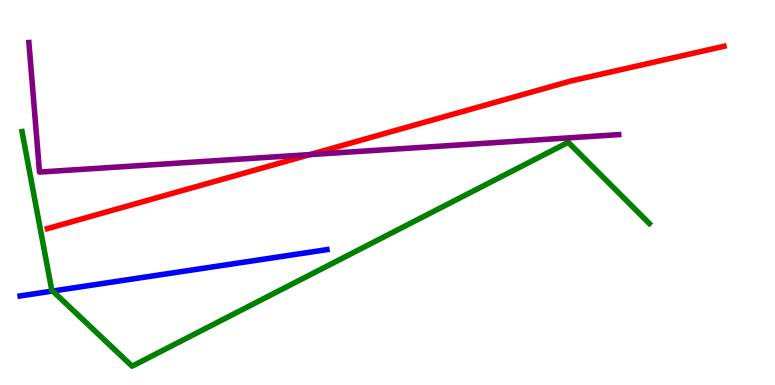[{'lines': ['blue', 'red'], 'intersections': []}, {'lines': ['green', 'red'], 'intersections': []}, {'lines': ['purple', 'red'], 'intersections': [{'x': 4.0, 'y': 5.98}]}, {'lines': ['blue', 'green'], 'intersections': [{'x': 0.68, 'y': 2.44}]}, {'lines': ['blue', 'purple'], 'intersections': []}, {'lines': ['green', 'purple'], 'intersections': []}]